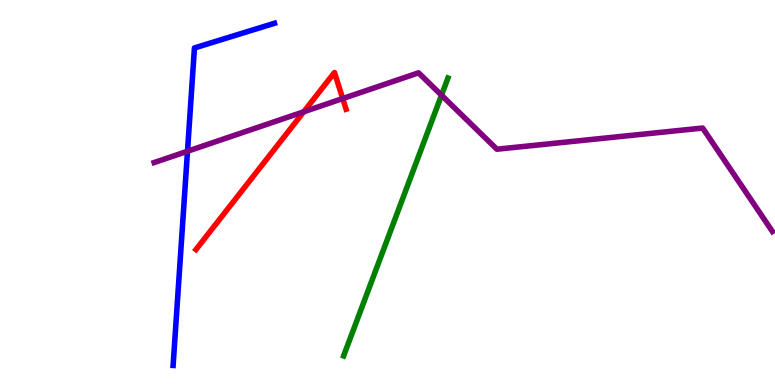[{'lines': ['blue', 'red'], 'intersections': []}, {'lines': ['green', 'red'], 'intersections': []}, {'lines': ['purple', 'red'], 'intersections': [{'x': 3.92, 'y': 7.1}, {'x': 4.42, 'y': 7.44}]}, {'lines': ['blue', 'green'], 'intersections': []}, {'lines': ['blue', 'purple'], 'intersections': [{'x': 2.42, 'y': 6.07}]}, {'lines': ['green', 'purple'], 'intersections': [{'x': 5.7, 'y': 7.53}]}]